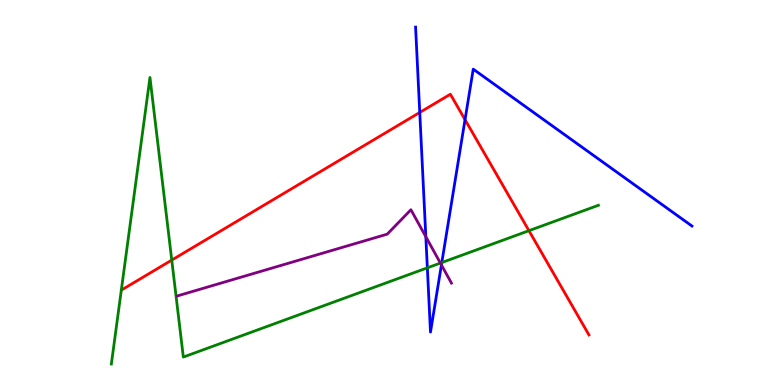[{'lines': ['blue', 'red'], 'intersections': [{'x': 5.42, 'y': 7.08}, {'x': 6.0, 'y': 6.89}]}, {'lines': ['green', 'red'], 'intersections': [{'x': 2.22, 'y': 3.24}, {'x': 6.83, 'y': 4.01}]}, {'lines': ['purple', 'red'], 'intersections': []}, {'lines': ['blue', 'green'], 'intersections': [{'x': 5.51, 'y': 3.04}, {'x': 5.7, 'y': 3.18}]}, {'lines': ['blue', 'purple'], 'intersections': [{'x': 5.49, 'y': 3.85}, {'x': 5.7, 'y': 3.12}]}, {'lines': ['green', 'purple'], 'intersections': [{'x': 5.68, 'y': 3.17}]}]